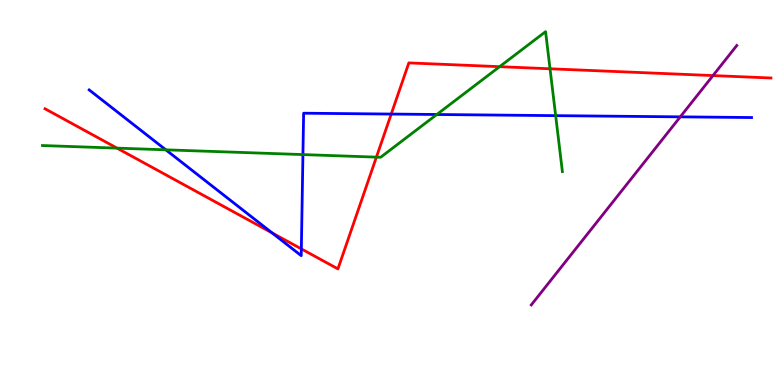[{'lines': ['blue', 'red'], 'intersections': [{'x': 3.51, 'y': 3.95}, {'x': 3.89, 'y': 3.54}, {'x': 5.05, 'y': 7.04}]}, {'lines': ['green', 'red'], 'intersections': [{'x': 1.51, 'y': 6.15}, {'x': 4.86, 'y': 5.92}, {'x': 6.45, 'y': 8.27}, {'x': 7.1, 'y': 8.21}]}, {'lines': ['purple', 'red'], 'intersections': [{'x': 9.2, 'y': 8.04}]}, {'lines': ['blue', 'green'], 'intersections': [{'x': 2.14, 'y': 6.11}, {'x': 3.91, 'y': 5.98}, {'x': 5.64, 'y': 7.03}, {'x': 7.17, 'y': 7.0}]}, {'lines': ['blue', 'purple'], 'intersections': [{'x': 8.78, 'y': 6.96}]}, {'lines': ['green', 'purple'], 'intersections': []}]